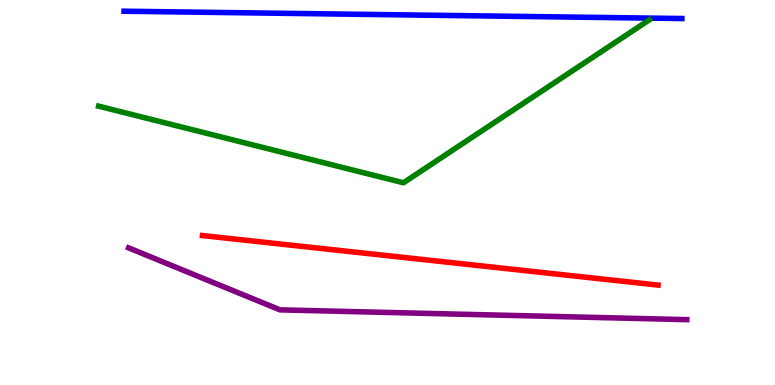[{'lines': ['blue', 'red'], 'intersections': []}, {'lines': ['green', 'red'], 'intersections': []}, {'lines': ['purple', 'red'], 'intersections': []}, {'lines': ['blue', 'green'], 'intersections': []}, {'lines': ['blue', 'purple'], 'intersections': []}, {'lines': ['green', 'purple'], 'intersections': []}]